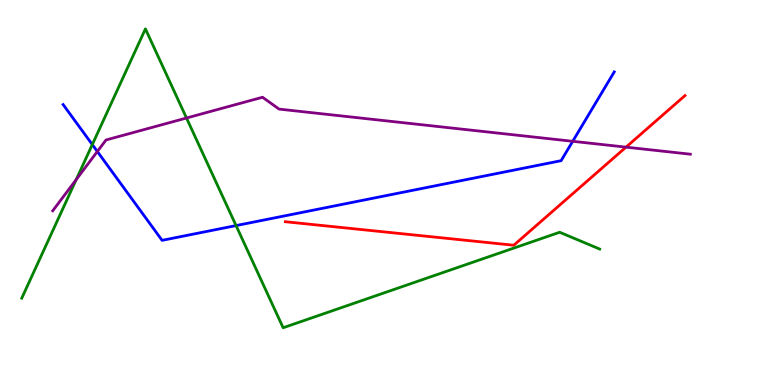[{'lines': ['blue', 'red'], 'intersections': []}, {'lines': ['green', 'red'], 'intersections': []}, {'lines': ['purple', 'red'], 'intersections': [{'x': 8.08, 'y': 6.18}]}, {'lines': ['blue', 'green'], 'intersections': [{'x': 1.19, 'y': 6.24}, {'x': 3.05, 'y': 4.14}]}, {'lines': ['blue', 'purple'], 'intersections': [{'x': 1.26, 'y': 6.06}, {'x': 7.39, 'y': 6.33}]}, {'lines': ['green', 'purple'], 'intersections': [{'x': 0.984, 'y': 5.34}, {'x': 2.41, 'y': 6.93}]}]